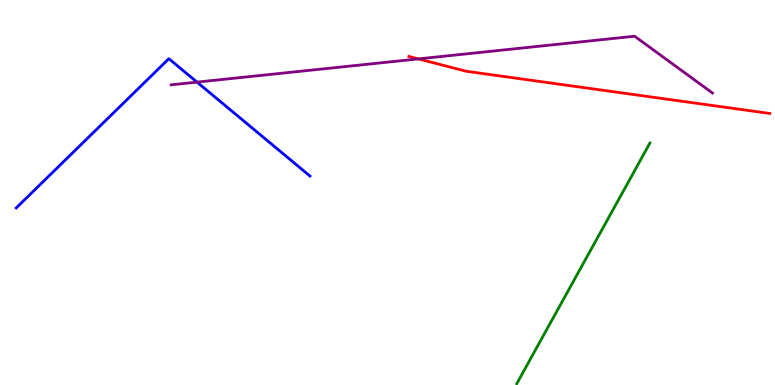[{'lines': ['blue', 'red'], 'intersections': []}, {'lines': ['green', 'red'], 'intersections': []}, {'lines': ['purple', 'red'], 'intersections': [{'x': 5.4, 'y': 8.47}]}, {'lines': ['blue', 'green'], 'intersections': []}, {'lines': ['blue', 'purple'], 'intersections': [{'x': 2.54, 'y': 7.87}]}, {'lines': ['green', 'purple'], 'intersections': []}]